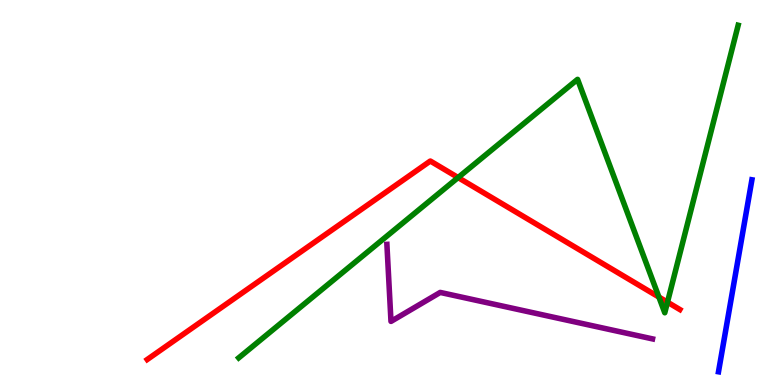[{'lines': ['blue', 'red'], 'intersections': []}, {'lines': ['green', 'red'], 'intersections': [{'x': 5.91, 'y': 5.39}, {'x': 8.5, 'y': 2.28}, {'x': 8.61, 'y': 2.15}]}, {'lines': ['purple', 'red'], 'intersections': []}, {'lines': ['blue', 'green'], 'intersections': []}, {'lines': ['blue', 'purple'], 'intersections': []}, {'lines': ['green', 'purple'], 'intersections': []}]